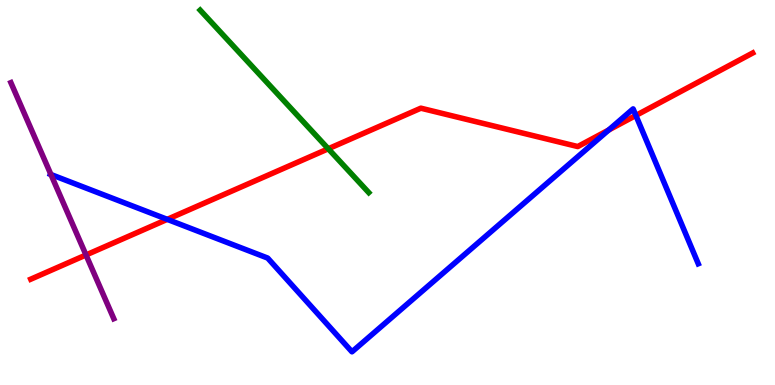[{'lines': ['blue', 'red'], 'intersections': [{'x': 2.16, 'y': 4.3}, {'x': 7.85, 'y': 6.62}, {'x': 8.2, 'y': 7.0}]}, {'lines': ['green', 'red'], 'intersections': [{'x': 4.24, 'y': 6.14}]}, {'lines': ['purple', 'red'], 'intersections': [{'x': 1.11, 'y': 3.38}]}, {'lines': ['blue', 'green'], 'intersections': []}, {'lines': ['blue', 'purple'], 'intersections': [{'x': 0.657, 'y': 5.47}]}, {'lines': ['green', 'purple'], 'intersections': []}]